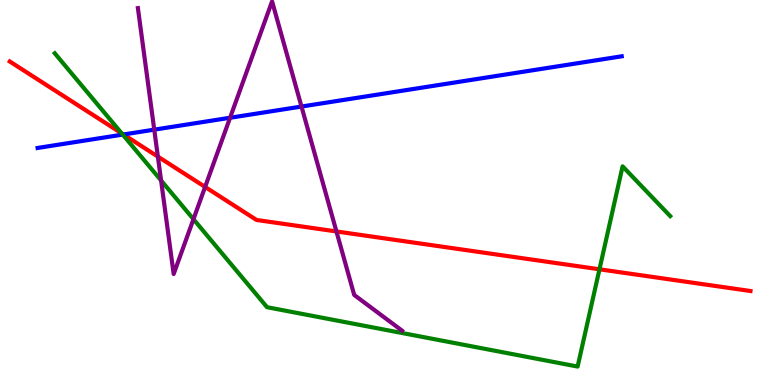[{'lines': ['blue', 'red'], 'intersections': [{'x': 1.59, 'y': 6.51}]}, {'lines': ['green', 'red'], 'intersections': [{'x': 1.57, 'y': 6.54}, {'x': 7.74, 'y': 3.01}]}, {'lines': ['purple', 'red'], 'intersections': [{'x': 2.04, 'y': 5.93}, {'x': 2.65, 'y': 5.14}, {'x': 4.34, 'y': 3.99}]}, {'lines': ['blue', 'green'], 'intersections': [{'x': 1.58, 'y': 6.5}]}, {'lines': ['blue', 'purple'], 'intersections': [{'x': 1.99, 'y': 6.63}, {'x': 2.97, 'y': 6.94}, {'x': 3.89, 'y': 7.23}]}, {'lines': ['green', 'purple'], 'intersections': [{'x': 2.08, 'y': 5.31}, {'x': 2.5, 'y': 4.31}]}]